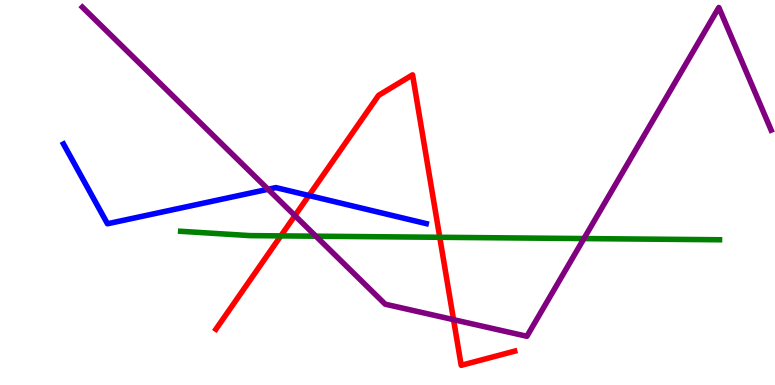[{'lines': ['blue', 'red'], 'intersections': [{'x': 3.99, 'y': 4.92}]}, {'lines': ['green', 'red'], 'intersections': [{'x': 3.62, 'y': 3.87}, {'x': 5.67, 'y': 3.84}]}, {'lines': ['purple', 'red'], 'intersections': [{'x': 3.81, 'y': 4.4}, {'x': 5.85, 'y': 1.7}]}, {'lines': ['blue', 'green'], 'intersections': []}, {'lines': ['blue', 'purple'], 'intersections': [{'x': 3.46, 'y': 5.08}]}, {'lines': ['green', 'purple'], 'intersections': [{'x': 4.08, 'y': 3.87}, {'x': 7.53, 'y': 3.8}]}]